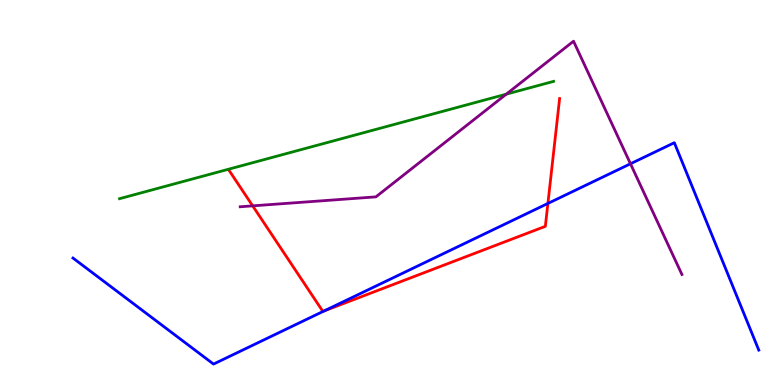[{'lines': ['blue', 'red'], 'intersections': [{'x': 4.18, 'y': 1.92}, {'x': 7.07, 'y': 4.72}]}, {'lines': ['green', 'red'], 'intersections': []}, {'lines': ['purple', 'red'], 'intersections': [{'x': 3.26, 'y': 4.65}]}, {'lines': ['blue', 'green'], 'intersections': []}, {'lines': ['blue', 'purple'], 'intersections': [{'x': 8.14, 'y': 5.75}]}, {'lines': ['green', 'purple'], 'intersections': [{'x': 6.53, 'y': 7.55}]}]